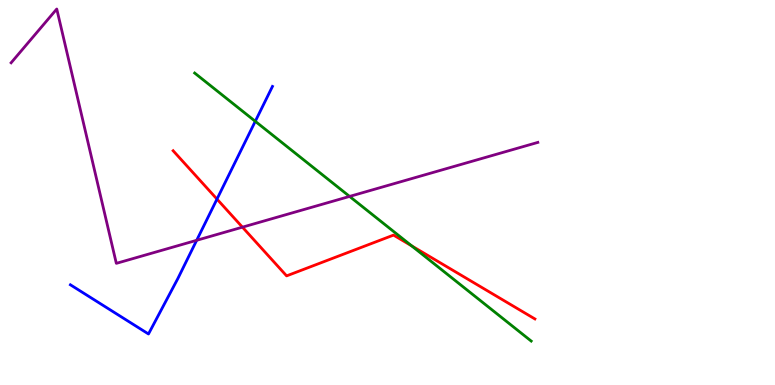[{'lines': ['blue', 'red'], 'intersections': [{'x': 2.8, 'y': 4.83}]}, {'lines': ['green', 'red'], 'intersections': [{'x': 5.31, 'y': 3.61}]}, {'lines': ['purple', 'red'], 'intersections': [{'x': 3.13, 'y': 4.1}]}, {'lines': ['blue', 'green'], 'intersections': [{'x': 3.29, 'y': 6.85}]}, {'lines': ['blue', 'purple'], 'intersections': [{'x': 2.54, 'y': 3.76}]}, {'lines': ['green', 'purple'], 'intersections': [{'x': 4.51, 'y': 4.9}]}]